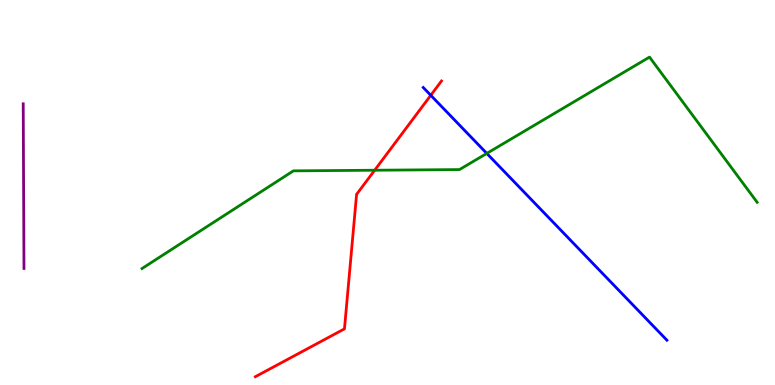[{'lines': ['blue', 'red'], 'intersections': [{'x': 5.56, 'y': 7.52}]}, {'lines': ['green', 'red'], 'intersections': [{'x': 4.83, 'y': 5.58}]}, {'lines': ['purple', 'red'], 'intersections': []}, {'lines': ['blue', 'green'], 'intersections': [{'x': 6.28, 'y': 6.02}]}, {'lines': ['blue', 'purple'], 'intersections': []}, {'lines': ['green', 'purple'], 'intersections': []}]